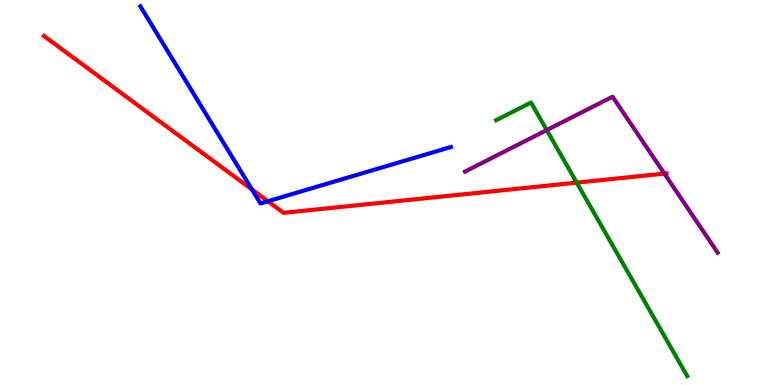[{'lines': ['blue', 'red'], 'intersections': [{'x': 3.25, 'y': 5.08}, {'x': 3.46, 'y': 4.77}]}, {'lines': ['green', 'red'], 'intersections': [{'x': 7.44, 'y': 5.26}]}, {'lines': ['purple', 'red'], 'intersections': [{'x': 8.57, 'y': 5.49}]}, {'lines': ['blue', 'green'], 'intersections': []}, {'lines': ['blue', 'purple'], 'intersections': []}, {'lines': ['green', 'purple'], 'intersections': [{'x': 7.05, 'y': 6.62}]}]